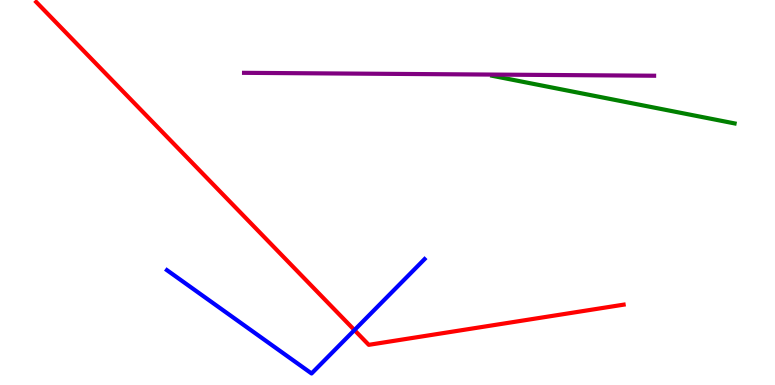[{'lines': ['blue', 'red'], 'intersections': [{'x': 4.57, 'y': 1.43}]}, {'lines': ['green', 'red'], 'intersections': []}, {'lines': ['purple', 'red'], 'intersections': []}, {'lines': ['blue', 'green'], 'intersections': []}, {'lines': ['blue', 'purple'], 'intersections': []}, {'lines': ['green', 'purple'], 'intersections': []}]